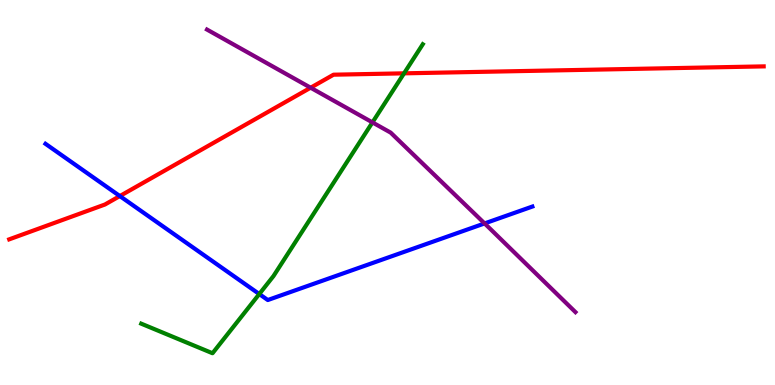[{'lines': ['blue', 'red'], 'intersections': [{'x': 1.55, 'y': 4.91}]}, {'lines': ['green', 'red'], 'intersections': [{'x': 5.21, 'y': 8.1}]}, {'lines': ['purple', 'red'], 'intersections': [{'x': 4.01, 'y': 7.72}]}, {'lines': ['blue', 'green'], 'intersections': [{'x': 3.35, 'y': 2.36}]}, {'lines': ['blue', 'purple'], 'intersections': [{'x': 6.25, 'y': 4.2}]}, {'lines': ['green', 'purple'], 'intersections': [{'x': 4.81, 'y': 6.82}]}]